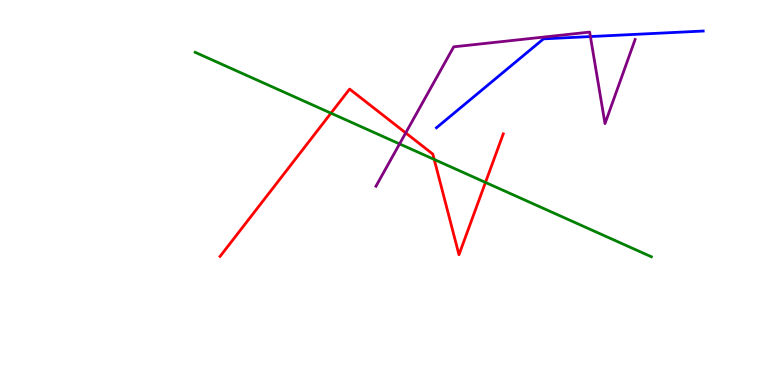[{'lines': ['blue', 'red'], 'intersections': []}, {'lines': ['green', 'red'], 'intersections': [{'x': 4.27, 'y': 7.06}, {'x': 5.6, 'y': 5.86}, {'x': 6.26, 'y': 5.26}]}, {'lines': ['purple', 'red'], 'intersections': [{'x': 5.23, 'y': 6.55}]}, {'lines': ['blue', 'green'], 'intersections': []}, {'lines': ['blue', 'purple'], 'intersections': [{'x': 7.62, 'y': 9.05}]}, {'lines': ['green', 'purple'], 'intersections': [{'x': 5.16, 'y': 6.26}]}]